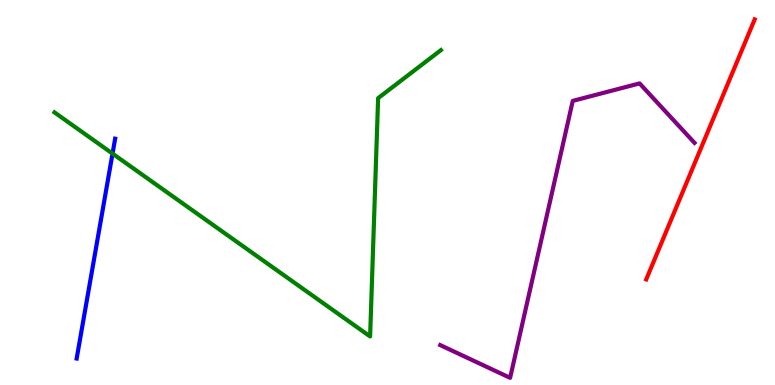[{'lines': ['blue', 'red'], 'intersections': []}, {'lines': ['green', 'red'], 'intersections': []}, {'lines': ['purple', 'red'], 'intersections': []}, {'lines': ['blue', 'green'], 'intersections': [{'x': 1.45, 'y': 6.01}]}, {'lines': ['blue', 'purple'], 'intersections': []}, {'lines': ['green', 'purple'], 'intersections': []}]